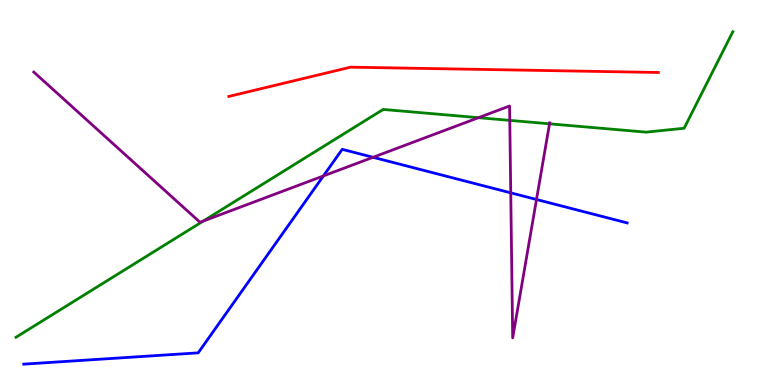[{'lines': ['blue', 'red'], 'intersections': []}, {'lines': ['green', 'red'], 'intersections': []}, {'lines': ['purple', 'red'], 'intersections': []}, {'lines': ['blue', 'green'], 'intersections': []}, {'lines': ['blue', 'purple'], 'intersections': [{'x': 4.17, 'y': 5.43}, {'x': 4.81, 'y': 5.91}, {'x': 6.59, 'y': 4.99}, {'x': 6.92, 'y': 4.82}]}, {'lines': ['green', 'purple'], 'intersections': [{'x': 2.62, 'y': 4.26}, {'x': 6.17, 'y': 6.94}, {'x': 6.58, 'y': 6.87}, {'x': 7.09, 'y': 6.78}]}]